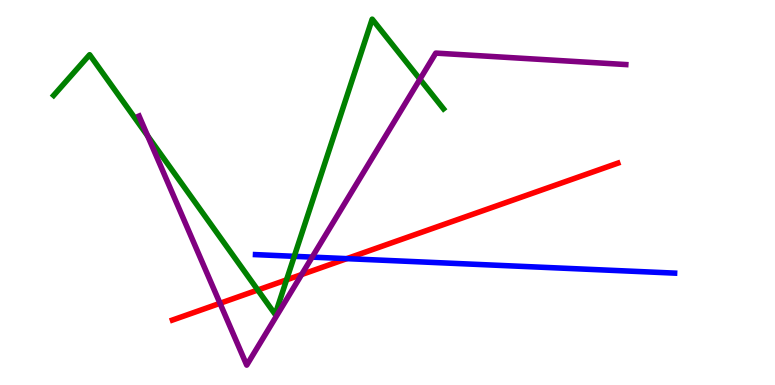[{'lines': ['blue', 'red'], 'intersections': [{'x': 4.47, 'y': 3.28}]}, {'lines': ['green', 'red'], 'intersections': [{'x': 3.33, 'y': 2.47}, {'x': 3.7, 'y': 2.73}]}, {'lines': ['purple', 'red'], 'intersections': [{'x': 2.84, 'y': 2.12}, {'x': 3.89, 'y': 2.87}]}, {'lines': ['blue', 'green'], 'intersections': [{'x': 3.8, 'y': 3.34}]}, {'lines': ['blue', 'purple'], 'intersections': [{'x': 4.03, 'y': 3.32}]}, {'lines': ['green', 'purple'], 'intersections': [{'x': 1.91, 'y': 6.47}, {'x': 5.42, 'y': 7.94}]}]